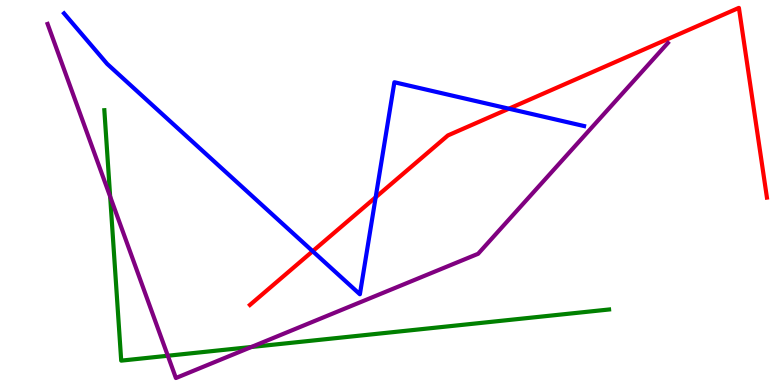[{'lines': ['blue', 'red'], 'intersections': [{'x': 4.03, 'y': 3.47}, {'x': 4.85, 'y': 4.88}, {'x': 6.57, 'y': 7.18}]}, {'lines': ['green', 'red'], 'intersections': []}, {'lines': ['purple', 'red'], 'intersections': []}, {'lines': ['blue', 'green'], 'intersections': []}, {'lines': ['blue', 'purple'], 'intersections': []}, {'lines': ['green', 'purple'], 'intersections': [{'x': 1.42, 'y': 4.89}, {'x': 2.17, 'y': 0.76}, {'x': 3.24, 'y': 0.987}]}]